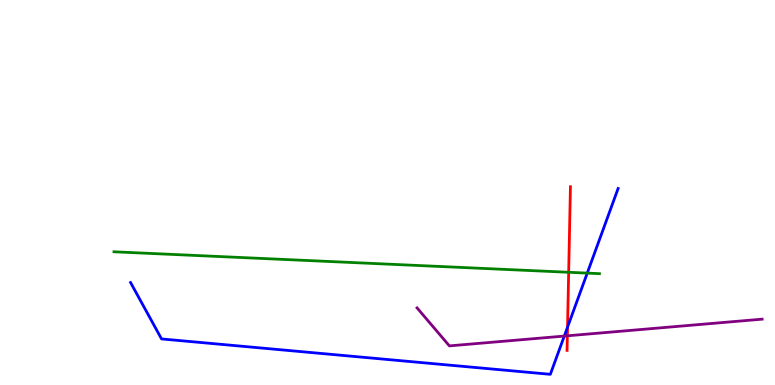[{'lines': ['blue', 'red'], 'intersections': [{'x': 7.32, 'y': 1.5}]}, {'lines': ['green', 'red'], 'intersections': [{'x': 7.34, 'y': 2.93}]}, {'lines': ['purple', 'red'], 'intersections': [{'x': 7.32, 'y': 1.28}]}, {'lines': ['blue', 'green'], 'intersections': [{'x': 7.58, 'y': 2.91}]}, {'lines': ['blue', 'purple'], 'intersections': [{'x': 7.28, 'y': 1.27}]}, {'lines': ['green', 'purple'], 'intersections': []}]